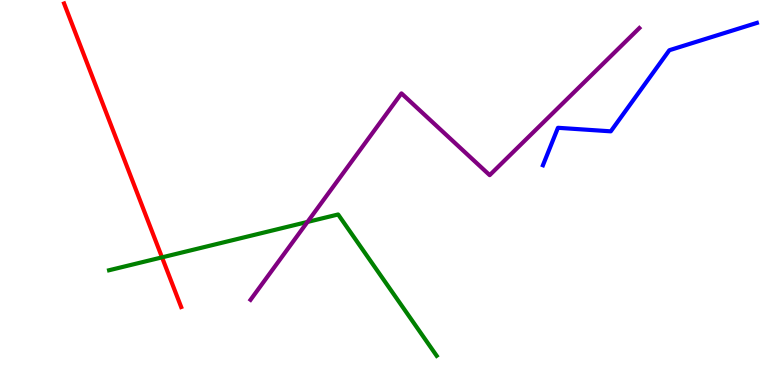[{'lines': ['blue', 'red'], 'intersections': []}, {'lines': ['green', 'red'], 'intersections': [{'x': 2.09, 'y': 3.32}]}, {'lines': ['purple', 'red'], 'intersections': []}, {'lines': ['blue', 'green'], 'intersections': []}, {'lines': ['blue', 'purple'], 'intersections': []}, {'lines': ['green', 'purple'], 'intersections': [{'x': 3.97, 'y': 4.24}]}]